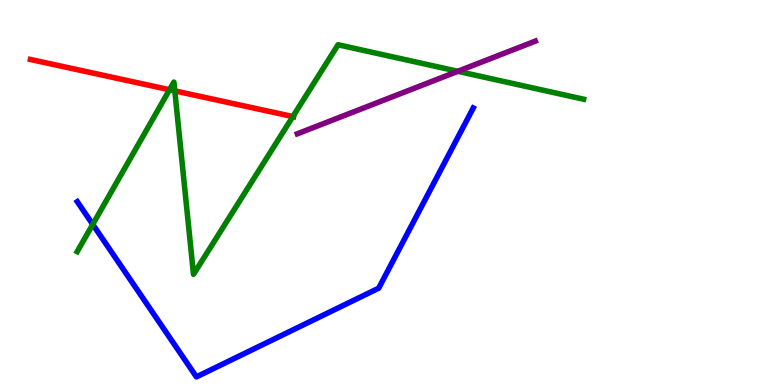[{'lines': ['blue', 'red'], 'intersections': []}, {'lines': ['green', 'red'], 'intersections': [{'x': 2.19, 'y': 7.67}, {'x': 2.26, 'y': 7.64}, {'x': 3.78, 'y': 6.97}]}, {'lines': ['purple', 'red'], 'intersections': []}, {'lines': ['blue', 'green'], 'intersections': [{'x': 1.2, 'y': 4.17}]}, {'lines': ['blue', 'purple'], 'intersections': []}, {'lines': ['green', 'purple'], 'intersections': [{'x': 5.91, 'y': 8.15}]}]